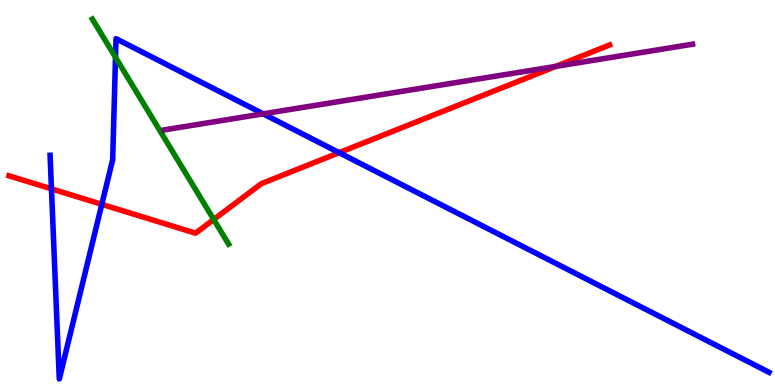[{'lines': ['blue', 'red'], 'intersections': [{'x': 0.664, 'y': 5.09}, {'x': 1.31, 'y': 4.69}, {'x': 4.38, 'y': 6.03}]}, {'lines': ['green', 'red'], 'intersections': [{'x': 2.76, 'y': 4.3}]}, {'lines': ['purple', 'red'], 'intersections': [{'x': 7.17, 'y': 8.28}]}, {'lines': ['blue', 'green'], 'intersections': [{'x': 1.49, 'y': 8.51}]}, {'lines': ['blue', 'purple'], 'intersections': [{'x': 3.4, 'y': 7.04}]}, {'lines': ['green', 'purple'], 'intersections': []}]